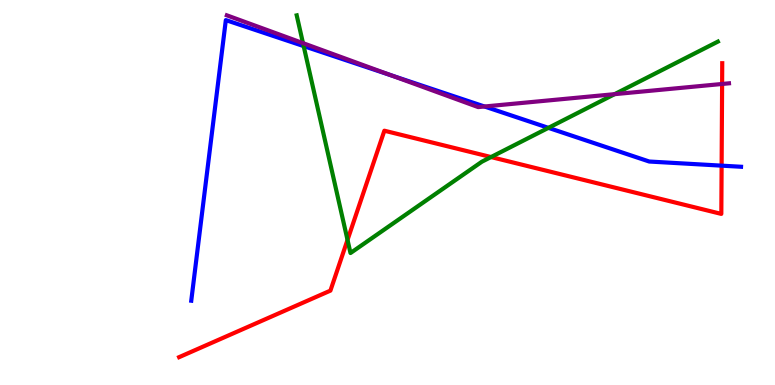[{'lines': ['blue', 'red'], 'intersections': [{'x': 9.31, 'y': 5.7}]}, {'lines': ['green', 'red'], 'intersections': [{'x': 4.48, 'y': 3.77}, {'x': 6.34, 'y': 5.92}]}, {'lines': ['purple', 'red'], 'intersections': [{'x': 9.32, 'y': 7.82}]}, {'lines': ['blue', 'green'], 'intersections': [{'x': 3.92, 'y': 8.8}, {'x': 7.08, 'y': 6.68}]}, {'lines': ['blue', 'purple'], 'intersections': [{'x': 5.05, 'y': 8.05}, {'x': 6.25, 'y': 7.23}]}, {'lines': ['green', 'purple'], 'intersections': [{'x': 3.91, 'y': 8.88}, {'x': 7.93, 'y': 7.55}]}]